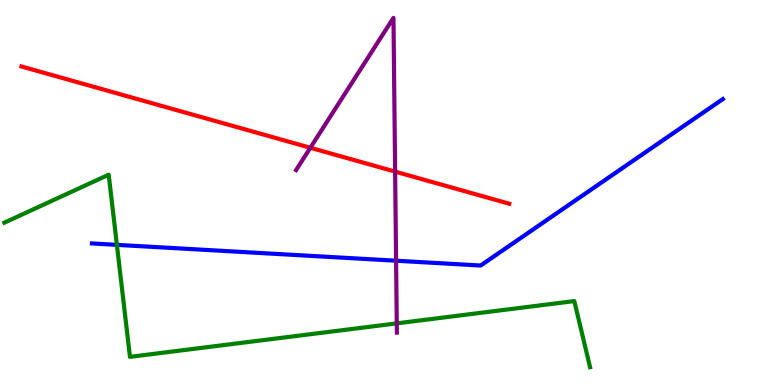[{'lines': ['blue', 'red'], 'intersections': []}, {'lines': ['green', 'red'], 'intersections': []}, {'lines': ['purple', 'red'], 'intersections': [{'x': 4.0, 'y': 6.16}, {'x': 5.1, 'y': 5.54}]}, {'lines': ['blue', 'green'], 'intersections': [{'x': 1.51, 'y': 3.64}]}, {'lines': ['blue', 'purple'], 'intersections': [{'x': 5.11, 'y': 3.23}]}, {'lines': ['green', 'purple'], 'intersections': [{'x': 5.12, 'y': 1.6}]}]